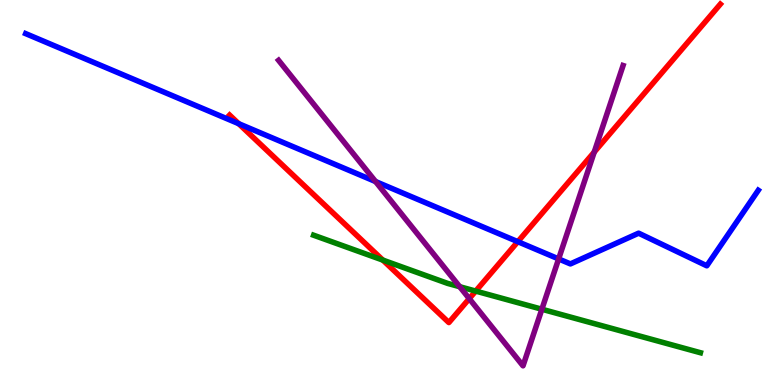[{'lines': ['blue', 'red'], 'intersections': [{'x': 3.08, 'y': 6.79}, {'x': 6.68, 'y': 3.72}]}, {'lines': ['green', 'red'], 'intersections': [{'x': 4.94, 'y': 3.24}, {'x': 6.14, 'y': 2.44}]}, {'lines': ['purple', 'red'], 'intersections': [{'x': 6.05, 'y': 2.24}, {'x': 7.67, 'y': 6.05}]}, {'lines': ['blue', 'green'], 'intersections': []}, {'lines': ['blue', 'purple'], 'intersections': [{'x': 4.85, 'y': 5.28}, {'x': 7.21, 'y': 3.27}]}, {'lines': ['green', 'purple'], 'intersections': [{'x': 5.93, 'y': 2.55}, {'x': 6.99, 'y': 1.97}]}]